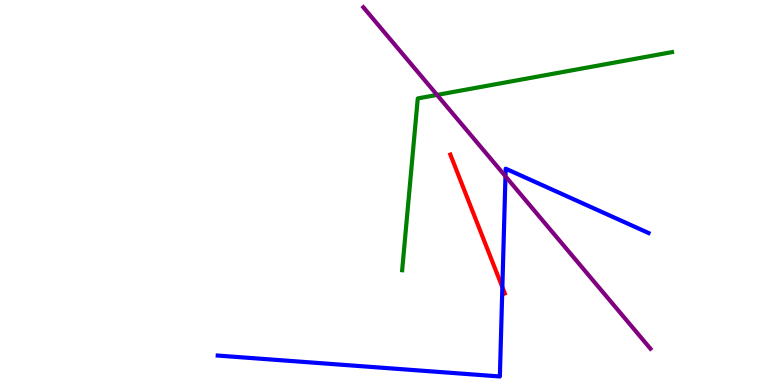[{'lines': ['blue', 'red'], 'intersections': [{'x': 6.48, 'y': 2.54}]}, {'lines': ['green', 'red'], 'intersections': []}, {'lines': ['purple', 'red'], 'intersections': []}, {'lines': ['blue', 'green'], 'intersections': []}, {'lines': ['blue', 'purple'], 'intersections': [{'x': 6.52, 'y': 5.42}]}, {'lines': ['green', 'purple'], 'intersections': [{'x': 5.64, 'y': 7.53}]}]